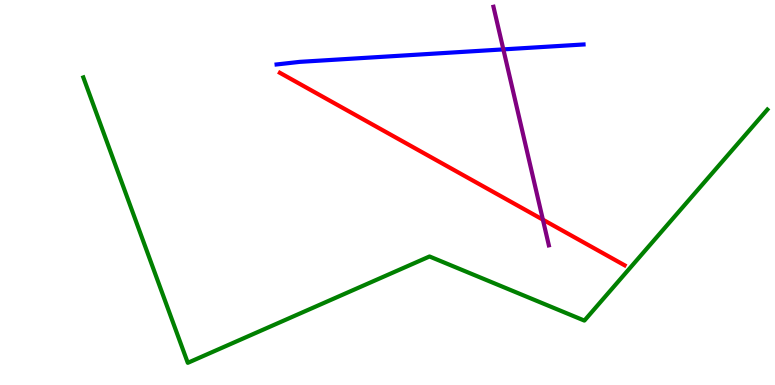[{'lines': ['blue', 'red'], 'intersections': []}, {'lines': ['green', 'red'], 'intersections': []}, {'lines': ['purple', 'red'], 'intersections': [{'x': 7.0, 'y': 4.29}]}, {'lines': ['blue', 'green'], 'intersections': []}, {'lines': ['blue', 'purple'], 'intersections': [{'x': 6.49, 'y': 8.72}]}, {'lines': ['green', 'purple'], 'intersections': []}]